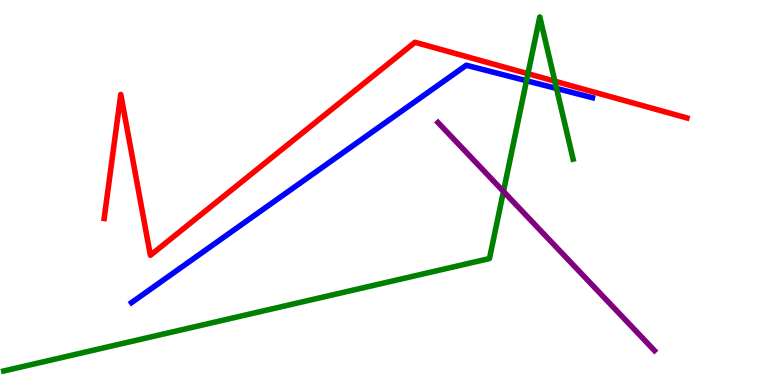[{'lines': ['blue', 'red'], 'intersections': []}, {'lines': ['green', 'red'], 'intersections': [{'x': 6.81, 'y': 8.09}, {'x': 7.16, 'y': 7.89}]}, {'lines': ['purple', 'red'], 'intersections': []}, {'lines': ['blue', 'green'], 'intersections': [{'x': 6.79, 'y': 7.9}, {'x': 7.18, 'y': 7.7}]}, {'lines': ['blue', 'purple'], 'intersections': []}, {'lines': ['green', 'purple'], 'intersections': [{'x': 6.5, 'y': 5.03}]}]